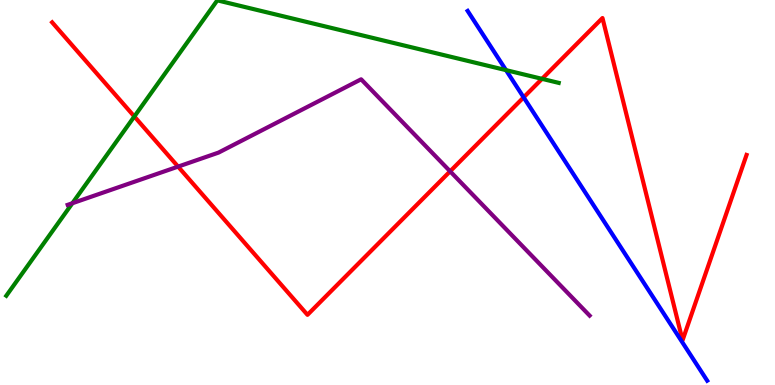[{'lines': ['blue', 'red'], 'intersections': [{'x': 6.76, 'y': 7.47}]}, {'lines': ['green', 'red'], 'intersections': [{'x': 1.73, 'y': 6.97}, {'x': 6.99, 'y': 7.95}]}, {'lines': ['purple', 'red'], 'intersections': [{'x': 2.3, 'y': 5.67}, {'x': 5.81, 'y': 5.55}]}, {'lines': ['blue', 'green'], 'intersections': [{'x': 6.53, 'y': 8.18}]}, {'lines': ['blue', 'purple'], 'intersections': []}, {'lines': ['green', 'purple'], 'intersections': [{'x': 0.934, 'y': 4.72}]}]